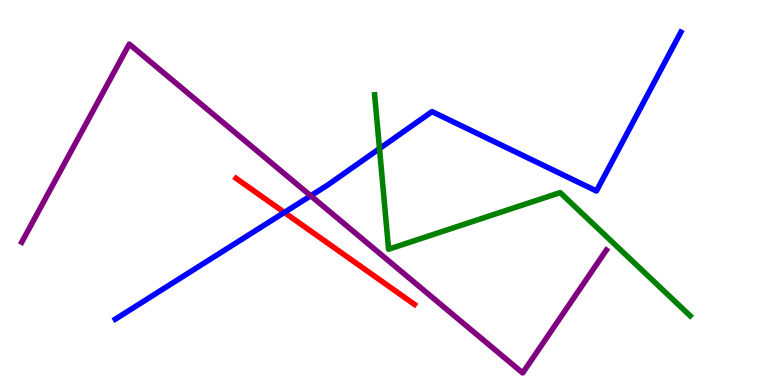[{'lines': ['blue', 'red'], 'intersections': [{'x': 3.67, 'y': 4.48}]}, {'lines': ['green', 'red'], 'intersections': []}, {'lines': ['purple', 'red'], 'intersections': []}, {'lines': ['blue', 'green'], 'intersections': [{'x': 4.9, 'y': 6.14}]}, {'lines': ['blue', 'purple'], 'intersections': [{'x': 4.01, 'y': 4.91}]}, {'lines': ['green', 'purple'], 'intersections': []}]